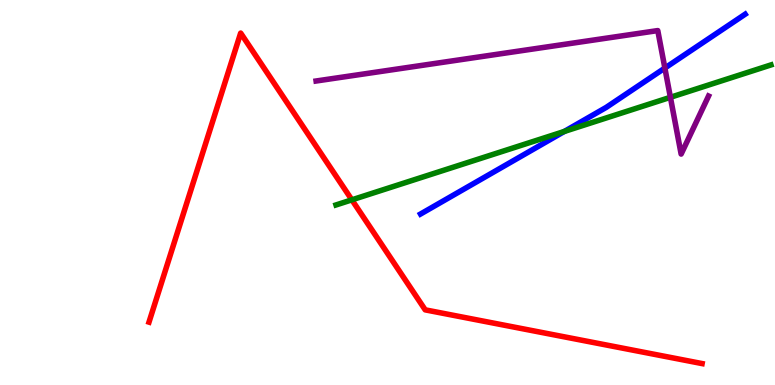[{'lines': ['blue', 'red'], 'intersections': []}, {'lines': ['green', 'red'], 'intersections': [{'x': 4.54, 'y': 4.81}]}, {'lines': ['purple', 'red'], 'intersections': []}, {'lines': ['blue', 'green'], 'intersections': [{'x': 7.28, 'y': 6.59}]}, {'lines': ['blue', 'purple'], 'intersections': [{'x': 8.58, 'y': 8.23}]}, {'lines': ['green', 'purple'], 'intersections': [{'x': 8.65, 'y': 7.47}]}]